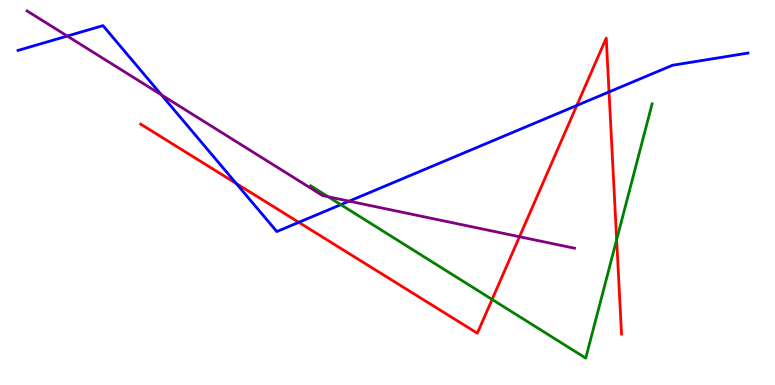[{'lines': ['blue', 'red'], 'intersections': [{'x': 3.05, 'y': 5.23}, {'x': 3.86, 'y': 4.23}, {'x': 7.44, 'y': 7.26}, {'x': 7.86, 'y': 7.61}]}, {'lines': ['green', 'red'], 'intersections': [{'x': 6.35, 'y': 2.22}, {'x': 7.96, 'y': 3.77}]}, {'lines': ['purple', 'red'], 'intersections': [{'x': 6.7, 'y': 3.85}]}, {'lines': ['blue', 'green'], 'intersections': [{'x': 4.4, 'y': 4.68}]}, {'lines': ['blue', 'purple'], 'intersections': [{'x': 0.868, 'y': 9.06}, {'x': 2.08, 'y': 7.54}, {'x': 4.51, 'y': 4.78}]}, {'lines': ['green', 'purple'], 'intersections': [{'x': 4.24, 'y': 4.89}]}]